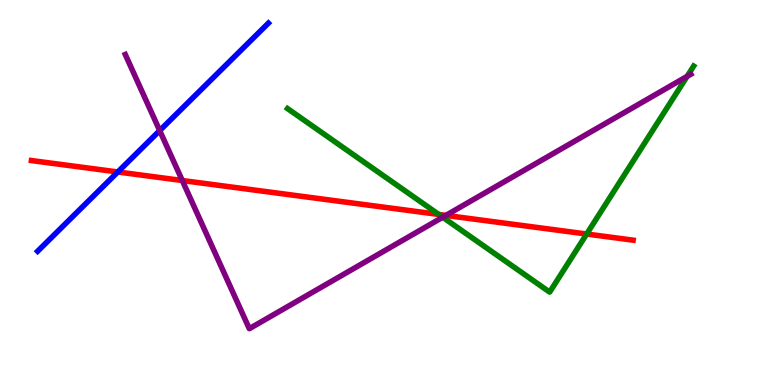[{'lines': ['blue', 'red'], 'intersections': [{'x': 1.52, 'y': 5.53}]}, {'lines': ['green', 'red'], 'intersections': [{'x': 5.66, 'y': 4.43}, {'x': 7.57, 'y': 3.92}]}, {'lines': ['purple', 'red'], 'intersections': [{'x': 2.35, 'y': 5.31}, {'x': 5.75, 'y': 4.41}]}, {'lines': ['blue', 'green'], 'intersections': []}, {'lines': ['blue', 'purple'], 'intersections': [{'x': 2.06, 'y': 6.61}]}, {'lines': ['green', 'purple'], 'intersections': [{'x': 5.71, 'y': 4.36}, {'x': 8.87, 'y': 8.02}]}]